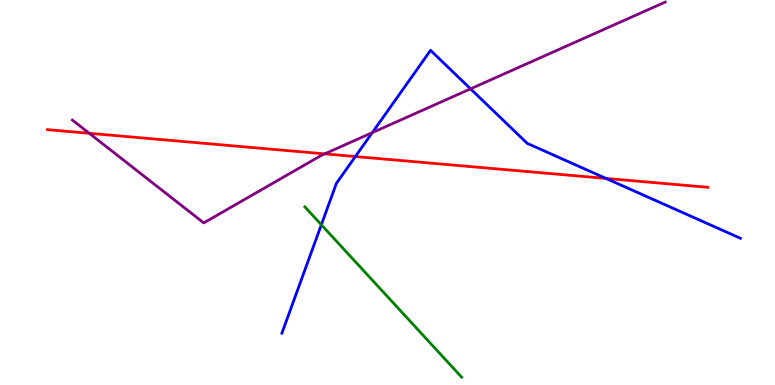[{'lines': ['blue', 'red'], 'intersections': [{'x': 4.59, 'y': 5.93}, {'x': 7.82, 'y': 5.37}]}, {'lines': ['green', 'red'], 'intersections': []}, {'lines': ['purple', 'red'], 'intersections': [{'x': 1.15, 'y': 6.54}, {'x': 4.19, 'y': 6.0}]}, {'lines': ['blue', 'green'], 'intersections': [{'x': 4.15, 'y': 4.16}]}, {'lines': ['blue', 'purple'], 'intersections': [{'x': 4.8, 'y': 6.55}, {'x': 6.07, 'y': 7.69}]}, {'lines': ['green', 'purple'], 'intersections': []}]